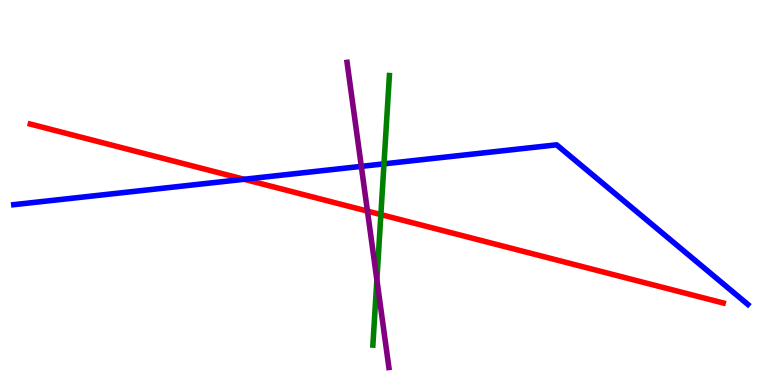[{'lines': ['blue', 'red'], 'intersections': [{'x': 3.15, 'y': 5.34}]}, {'lines': ['green', 'red'], 'intersections': [{'x': 4.91, 'y': 4.43}]}, {'lines': ['purple', 'red'], 'intersections': [{'x': 4.74, 'y': 4.52}]}, {'lines': ['blue', 'green'], 'intersections': [{'x': 4.95, 'y': 5.74}]}, {'lines': ['blue', 'purple'], 'intersections': [{'x': 4.66, 'y': 5.68}]}, {'lines': ['green', 'purple'], 'intersections': [{'x': 4.86, 'y': 2.73}]}]